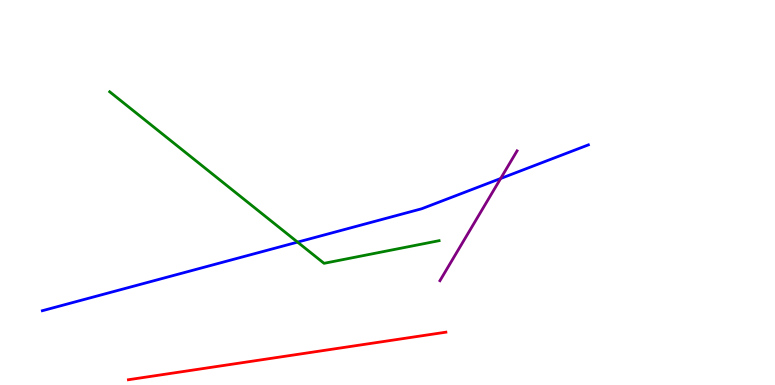[{'lines': ['blue', 'red'], 'intersections': []}, {'lines': ['green', 'red'], 'intersections': []}, {'lines': ['purple', 'red'], 'intersections': []}, {'lines': ['blue', 'green'], 'intersections': [{'x': 3.84, 'y': 3.71}]}, {'lines': ['blue', 'purple'], 'intersections': [{'x': 6.46, 'y': 5.36}]}, {'lines': ['green', 'purple'], 'intersections': []}]